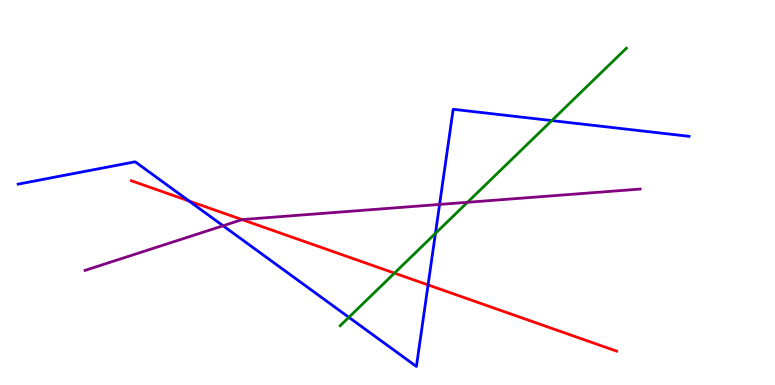[{'lines': ['blue', 'red'], 'intersections': [{'x': 2.44, 'y': 4.78}, {'x': 5.52, 'y': 2.6}]}, {'lines': ['green', 'red'], 'intersections': [{'x': 5.09, 'y': 2.91}]}, {'lines': ['purple', 'red'], 'intersections': [{'x': 3.12, 'y': 4.3}]}, {'lines': ['blue', 'green'], 'intersections': [{'x': 4.5, 'y': 1.76}, {'x': 5.62, 'y': 3.94}, {'x': 7.12, 'y': 6.87}]}, {'lines': ['blue', 'purple'], 'intersections': [{'x': 2.88, 'y': 4.14}, {'x': 5.67, 'y': 4.69}]}, {'lines': ['green', 'purple'], 'intersections': [{'x': 6.03, 'y': 4.75}]}]